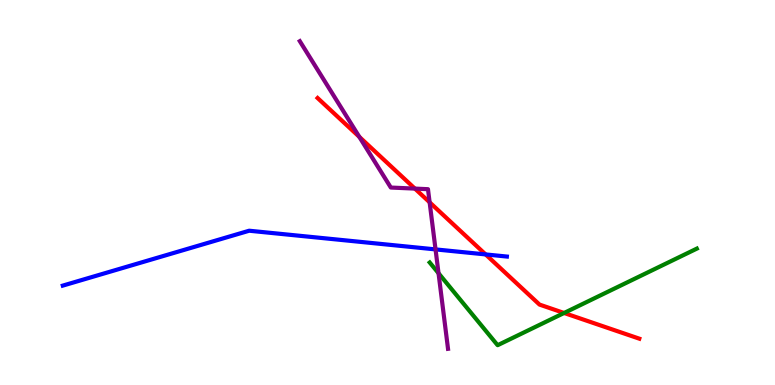[{'lines': ['blue', 'red'], 'intersections': [{'x': 6.27, 'y': 3.39}]}, {'lines': ['green', 'red'], 'intersections': [{'x': 7.28, 'y': 1.87}]}, {'lines': ['purple', 'red'], 'intersections': [{'x': 4.64, 'y': 6.44}, {'x': 5.35, 'y': 5.1}, {'x': 5.54, 'y': 4.75}]}, {'lines': ['blue', 'green'], 'intersections': []}, {'lines': ['blue', 'purple'], 'intersections': [{'x': 5.62, 'y': 3.52}]}, {'lines': ['green', 'purple'], 'intersections': [{'x': 5.66, 'y': 2.9}]}]